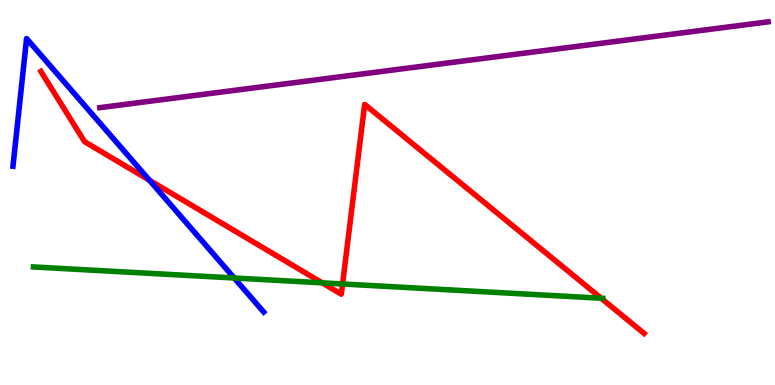[{'lines': ['blue', 'red'], 'intersections': [{'x': 1.93, 'y': 5.32}]}, {'lines': ['green', 'red'], 'intersections': [{'x': 4.16, 'y': 2.65}, {'x': 4.42, 'y': 2.62}, {'x': 7.76, 'y': 2.25}]}, {'lines': ['purple', 'red'], 'intersections': []}, {'lines': ['blue', 'green'], 'intersections': [{'x': 3.02, 'y': 2.78}]}, {'lines': ['blue', 'purple'], 'intersections': []}, {'lines': ['green', 'purple'], 'intersections': []}]